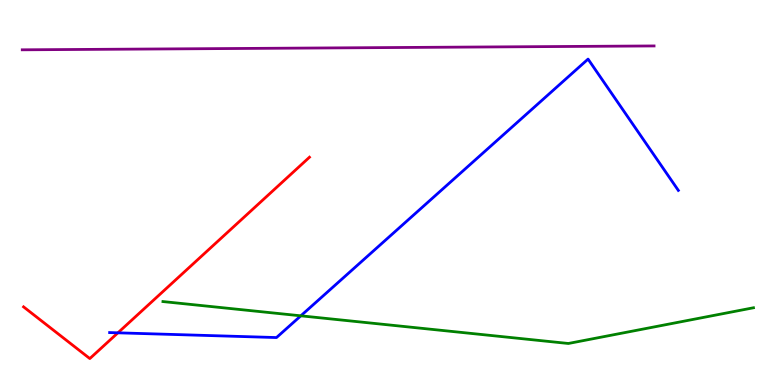[{'lines': ['blue', 'red'], 'intersections': [{'x': 1.52, 'y': 1.36}]}, {'lines': ['green', 'red'], 'intersections': []}, {'lines': ['purple', 'red'], 'intersections': []}, {'lines': ['blue', 'green'], 'intersections': [{'x': 3.88, 'y': 1.8}]}, {'lines': ['blue', 'purple'], 'intersections': []}, {'lines': ['green', 'purple'], 'intersections': []}]